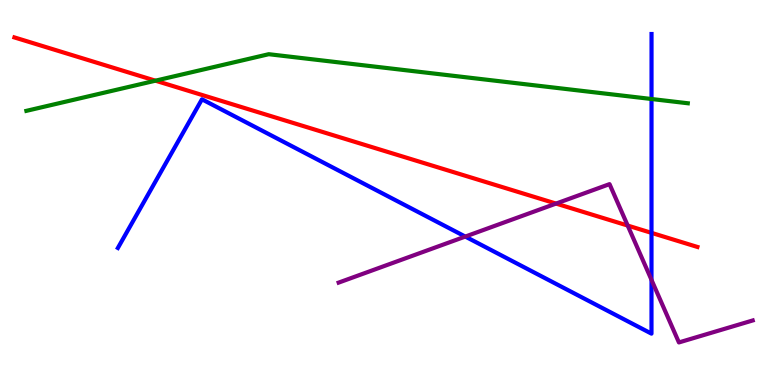[{'lines': ['blue', 'red'], 'intersections': [{'x': 8.41, 'y': 3.95}]}, {'lines': ['green', 'red'], 'intersections': [{'x': 2.01, 'y': 7.9}]}, {'lines': ['purple', 'red'], 'intersections': [{'x': 7.17, 'y': 4.71}, {'x': 8.1, 'y': 4.14}]}, {'lines': ['blue', 'green'], 'intersections': [{'x': 8.41, 'y': 7.43}]}, {'lines': ['blue', 'purple'], 'intersections': [{'x': 6.0, 'y': 3.86}, {'x': 8.41, 'y': 2.73}]}, {'lines': ['green', 'purple'], 'intersections': []}]